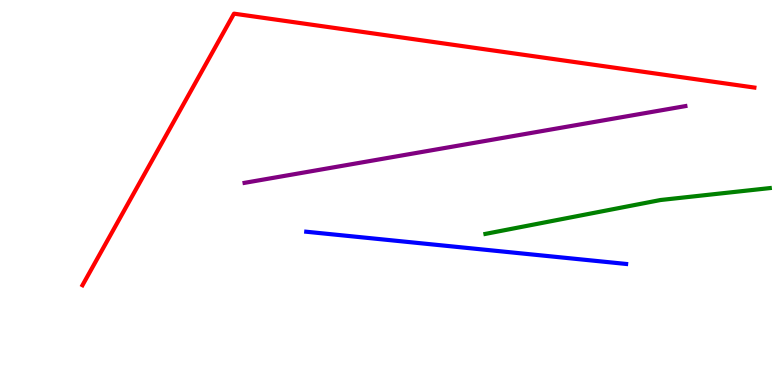[{'lines': ['blue', 'red'], 'intersections': []}, {'lines': ['green', 'red'], 'intersections': []}, {'lines': ['purple', 'red'], 'intersections': []}, {'lines': ['blue', 'green'], 'intersections': []}, {'lines': ['blue', 'purple'], 'intersections': []}, {'lines': ['green', 'purple'], 'intersections': []}]